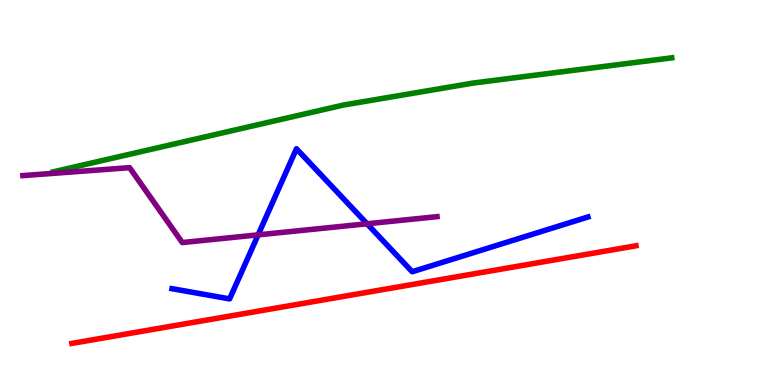[{'lines': ['blue', 'red'], 'intersections': []}, {'lines': ['green', 'red'], 'intersections': []}, {'lines': ['purple', 'red'], 'intersections': []}, {'lines': ['blue', 'green'], 'intersections': []}, {'lines': ['blue', 'purple'], 'intersections': [{'x': 3.33, 'y': 3.9}, {'x': 4.74, 'y': 4.19}]}, {'lines': ['green', 'purple'], 'intersections': []}]